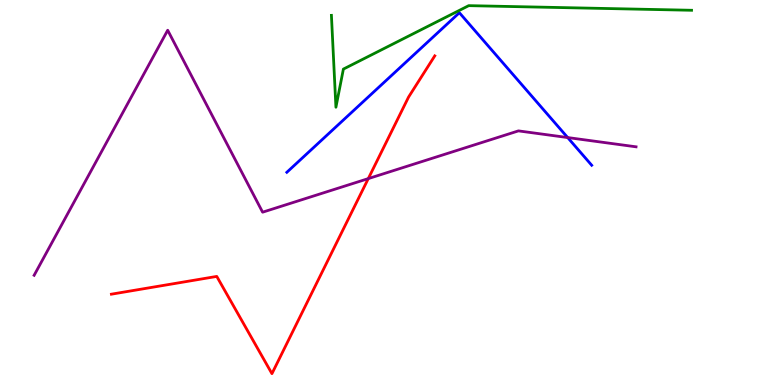[{'lines': ['blue', 'red'], 'intersections': []}, {'lines': ['green', 'red'], 'intersections': []}, {'lines': ['purple', 'red'], 'intersections': [{'x': 4.75, 'y': 5.36}]}, {'lines': ['blue', 'green'], 'intersections': []}, {'lines': ['blue', 'purple'], 'intersections': [{'x': 7.32, 'y': 6.43}]}, {'lines': ['green', 'purple'], 'intersections': []}]